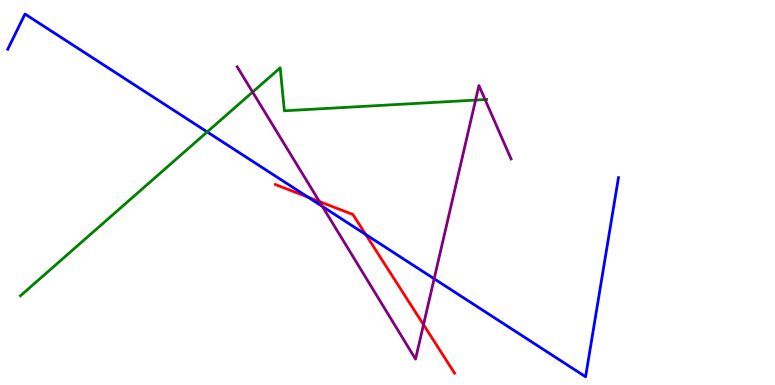[{'lines': ['blue', 'red'], 'intersections': [{'x': 3.97, 'y': 4.88}, {'x': 4.72, 'y': 3.91}]}, {'lines': ['green', 'red'], 'intersections': []}, {'lines': ['purple', 'red'], 'intersections': [{'x': 4.12, 'y': 4.76}, {'x': 5.46, 'y': 1.57}]}, {'lines': ['blue', 'green'], 'intersections': [{'x': 2.67, 'y': 6.57}]}, {'lines': ['blue', 'purple'], 'intersections': [{'x': 4.16, 'y': 4.64}, {'x': 5.6, 'y': 2.76}]}, {'lines': ['green', 'purple'], 'intersections': [{'x': 3.26, 'y': 7.61}, {'x': 6.14, 'y': 7.4}, {'x': 6.26, 'y': 7.41}]}]